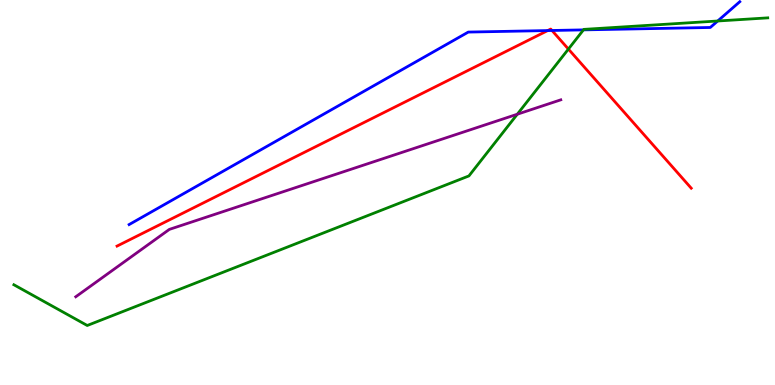[{'lines': ['blue', 'red'], 'intersections': [{'x': 7.07, 'y': 9.21}, {'x': 7.12, 'y': 9.21}]}, {'lines': ['green', 'red'], 'intersections': [{'x': 7.33, 'y': 8.73}]}, {'lines': ['purple', 'red'], 'intersections': []}, {'lines': ['blue', 'green'], 'intersections': [{'x': 7.53, 'y': 9.22}, {'x': 9.26, 'y': 9.45}]}, {'lines': ['blue', 'purple'], 'intersections': []}, {'lines': ['green', 'purple'], 'intersections': [{'x': 6.67, 'y': 7.03}]}]